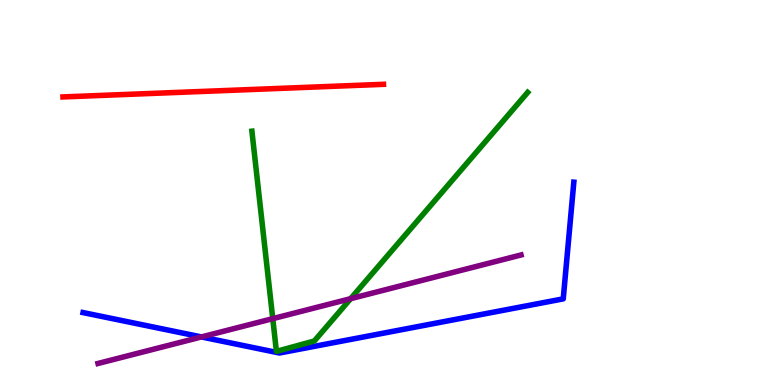[{'lines': ['blue', 'red'], 'intersections': []}, {'lines': ['green', 'red'], 'intersections': []}, {'lines': ['purple', 'red'], 'intersections': []}, {'lines': ['blue', 'green'], 'intersections': []}, {'lines': ['blue', 'purple'], 'intersections': [{'x': 2.6, 'y': 1.25}]}, {'lines': ['green', 'purple'], 'intersections': [{'x': 3.52, 'y': 1.72}, {'x': 4.52, 'y': 2.24}]}]